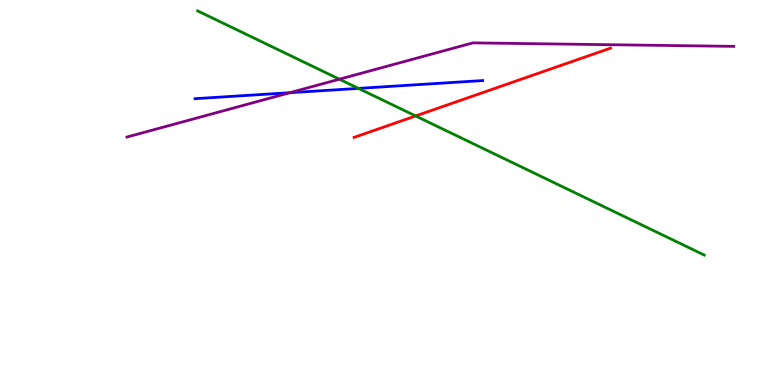[{'lines': ['blue', 'red'], 'intersections': []}, {'lines': ['green', 'red'], 'intersections': [{'x': 5.36, 'y': 6.99}]}, {'lines': ['purple', 'red'], 'intersections': []}, {'lines': ['blue', 'green'], 'intersections': [{'x': 4.63, 'y': 7.7}]}, {'lines': ['blue', 'purple'], 'intersections': [{'x': 3.74, 'y': 7.59}]}, {'lines': ['green', 'purple'], 'intersections': [{'x': 4.38, 'y': 7.94}]}]